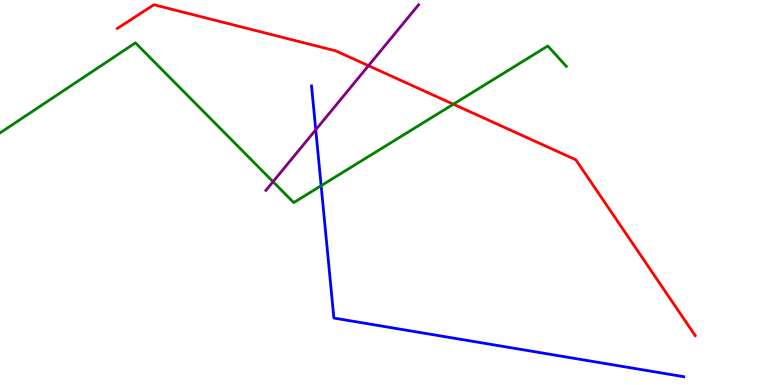[{'lines': ['blue', 'red'], 'intersections': []}, {'lines': ['green', 'red'], 'intersections': [{'x': 5.85, 'y': 7.29}]}, {'lines': ['purple', 'red'], 'intersections': [{'x': 4.75, 'y': 8.29}]}, {'lines': ['blue', 'green'], 'intersections': [{'x': 4.14, 'y': 5.18}]}, {'lines': ['blue', 'purple'], 'intersections': [{'x': 4.07, 'y': 6.63}]}, {'lines': ['green', 'purple'], 'intersections': [{'x': 3.52, 'y': 5.28}]}]